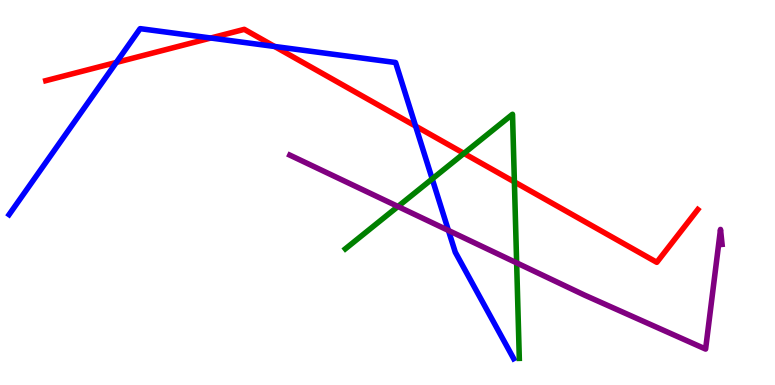[{'lines': ['blue', 'red'], 'intersections': [{'x': 1.5, 'y': 8.38}, {'x': 2.72, 'y': 9.01}, {'x': 3.54, 'y': 8.79}, {'x': 5.36, 'y': 6.72}]}, {'lines': ['green', 'red'], 'intersections': [{'x': 5.99, 'y': 6.02}, {'x': 6.64, 'y': 5.28}]}, {'lines': ['purple', 'red'], 'intersections': []}, {'lines': ['blue', 'green'], 'intersections': [{'x': 5.58, 'y': 5.35}]}, {'lines': ['blue', 'purple'], 'intersections': [{'x': 5.79, 'y': 4.01}]}, {'lines': ['green', 'purple'], 'intersections': [{'x': 5.13, 'y': 4.64}, {'x': 6.67, 'y': 3.17}]}]